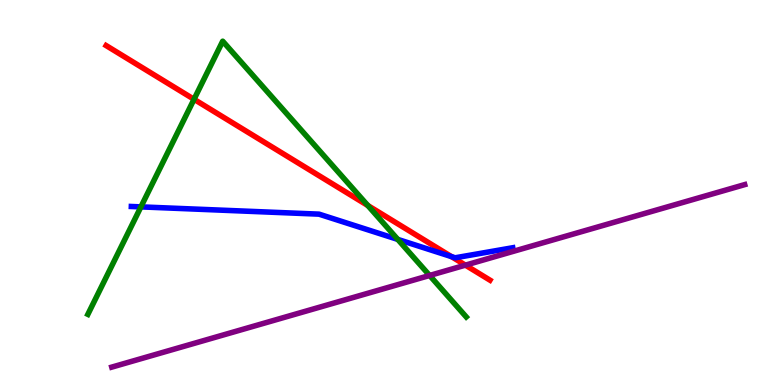[{'lines': ['blue', 'red'], 'intersections': [{'x': 5.82, 'y': 3.34}]}, {'lines': ['green', 'red'], 'intersections': [{'x': 2.5, 'y': 7.42}, {'x': 4.75, 'y': 4.66}]}, {'lines': ['purple', 'red'], 'intersections': [{'x': 6.01, 'y': 3.11}]}, {'lines': ['blue', 'green'], 'intersections': [{'x': 1.82, 'y': 4.63}, {'x': 5.13, 'y': 3.78}]}, {'lines': ['blue', 'purple'], 'intersections': []}, {'lines': ['green', 'purple'], 'intersections': [{'x': 5.54, 'y': 2.84}]}]